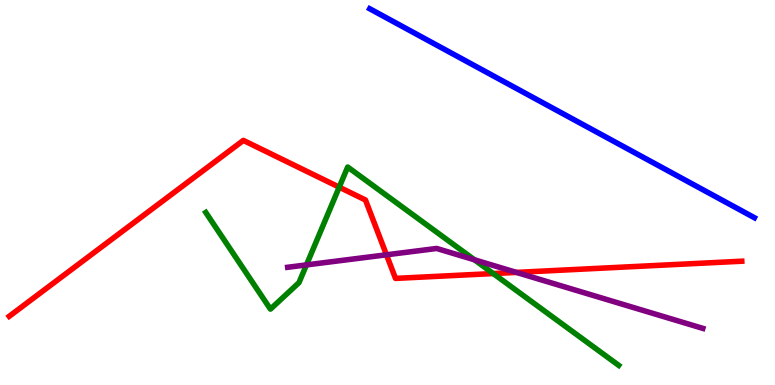[{'lines': ['blue', 'red'], 'intersections': []}, {'lines': ['green', 'red'], 'intersections': [{'x': 4.38, 'y': 5.14}, {'x': 6.36, 'y': 2.89}]}, {'lines': ['purple', 'red'], 'intersections': [{'x': 4.99, 'y': 3.38}, {'x': 6.66, 'y': 2.92}]}, {'lines': ['blue', 'green'], 'intersections': []}, {'lines': ['blue', 'purple'], 'intersections': []}, {'lines': ['green', 'purple'], 'intersections': [{'x': 3.95, 'y': 3.12}, {'x': 6.12, 'y': 3.25}]}]